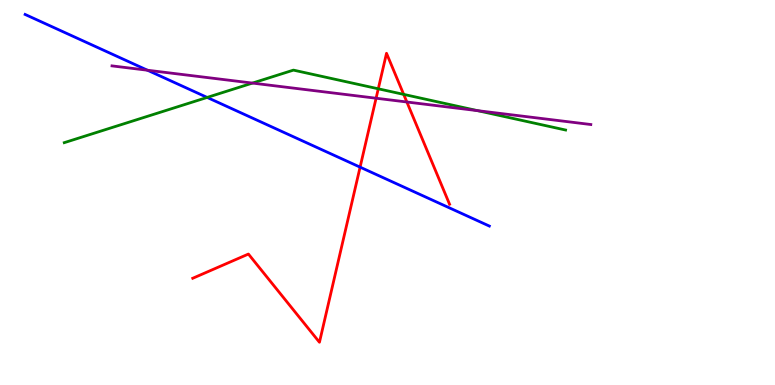[{'lines': ['blue', 'red'], 'intersections': [{'x': 4.65, 'y': 5.66}]}, {'lines': ['green', 'red'], 'intersections': [{'x': 4.88, 'y': 7.69}, {'x': 5.21, 'y': 7.55}]}, {'lines': ['purple', 'red'], 'intersections': [{'x': 4.85, 'y': 7.45}, {'x': 5.25, 'y': 7.35}]}, {'lines': ['blue', 'green'], 'intersections': [{'x': 2.67, 'y': 7.47}]}, {'lines': ['blue', 'purple'], 'intersections': [{'x': 1.9, 'y': 8.18}]}, {'lines': ['green', 'purple'], 'intersections': [{'x': 3.26, 'y': 7.84}, {'x': 6.16, 'y': 7.13}]}]